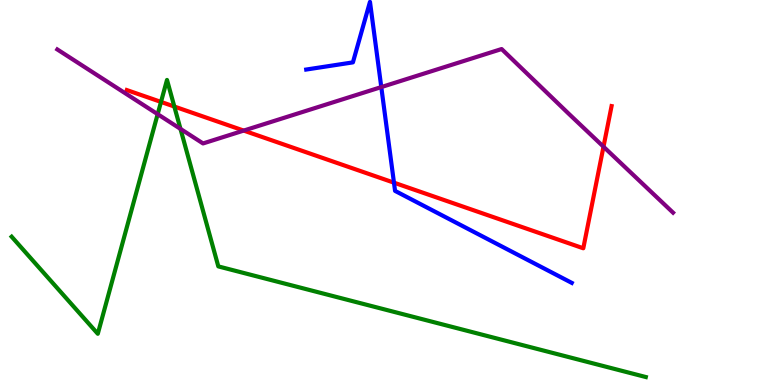[{'lines': ['blue', 'red'], 'intersections': [{'x': 5.08, 'y': 5.26}]}, {'lines': ['green', 'red'], 'intersections': [{'x': 2.08, 'y': 7.35}, {'x': 2.25, 'y': 7.23}]}, {'lines': ['purple', 'red'], 'intersections': [{'x': 3.14, 'y': 6.61}, {'x': 7.79, 'y': 6.19}]}, {'lines': ['blue', 'green'], 'intersections': []}, {'lines': ['blue', 'purple'], 'intersections': [{'x': 4.92, 'y': 7.74}]}, {'lines': ['green', 'purple'], 'intersections': [{'x': 2.03, 'y': 7.03}, {'x': 2.33, 'y': 6.65}]}]